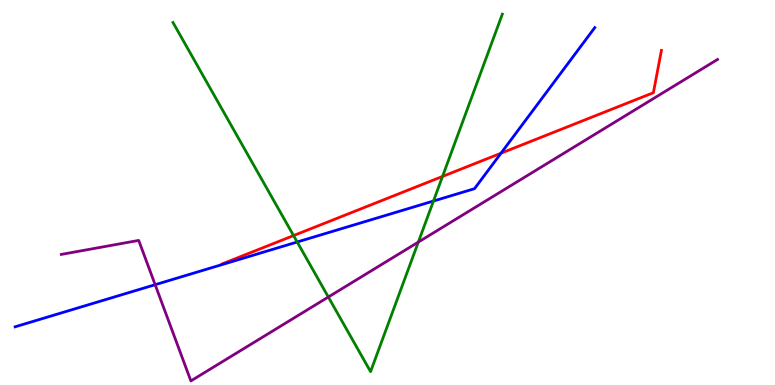[{'lines': ['blue', 'red'], 'intersections': [{'x': 6.46, 'y': 6.02}]}, {'lines': ['green', 'red'], 'intersections': [{'x': 3.79, 'y': 3.88}, {'x': 5.71, 'y': 5.42}]}, {'lines': ['purple', 'red'], 'intersections': []}, {'lines': ['blue', 'green'], 'intersections': [{'x': 3.83, 'y': 3.71}, {'x': 5.59, 'y': 4.78}]}, {'lines': ['blue', 'purple'], 'intersections': [{'x': 2.0, 'y': 2.61}]}, {'lines': ['green', 'purple'], 'intersections': [{'x': 4.24, 'y': 2.29}, {'x': 5.4, 'y': 3.71}]}]